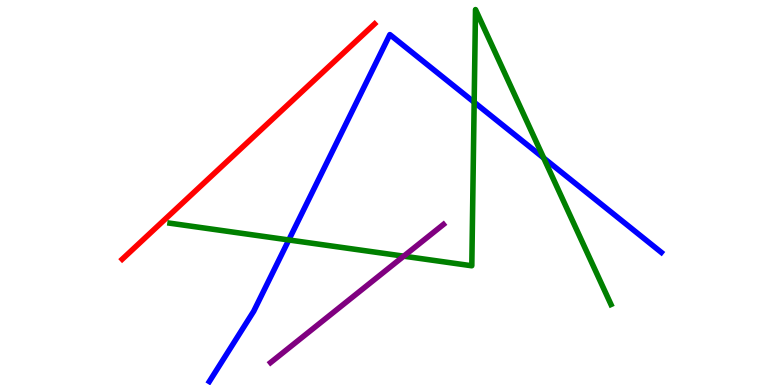[{'lines': ['blue', 'red'], 'intersections': []}, {'lines': ['green', 'red'], 'intersections': []}, {'lines': ['purple', 'red'], 'intersections': []}, {'lines': ['blue', 'green'], 'intersections': [{'x': 3.73, 'y': 3.77}, {'x': 6.12, 'y': 7.34}, {'x': 7.02, 'y': 5.9}]}, {'lines': ['blue', 'purple'], 'intersections': []}, {'lines': ['green', 'purple'], 'intersections': [{'x': 5.21, 'y': 3.35}]}]